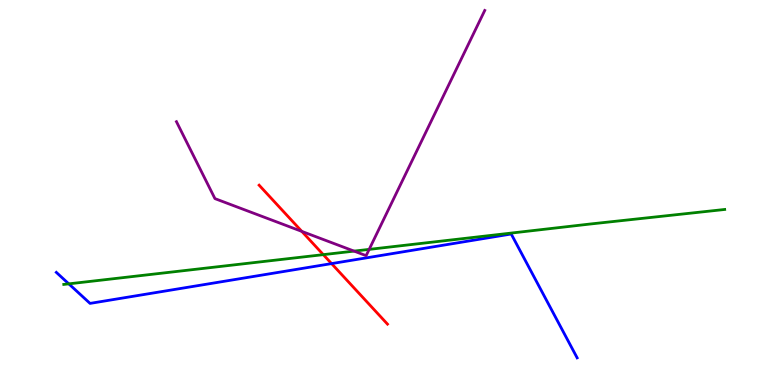[{'lines': ['blue', 'red'], 'intersections': [{'x': 4.28, 'y': 3.15}]}, {'lines': ['green', 'red'], 'intersections': [{'x': 4.17, 'y': 3.39}]}, {'lines': ['purple', 'red'], 'intersections': [{'x': 3.89, 'y': 3.99}]}, {'lines': ['blue', 'green'], 'intersections': [{'x': 0.888, 'y': 2.63}]}, {'lines': ['blue', 'purple'], 'intersections': []}, {'lines': ['green', 'purple'], 'intersections': [{'x': 4.57, 'y': 3.48}, {'x': 4.76, 'y': 3.52}]}]